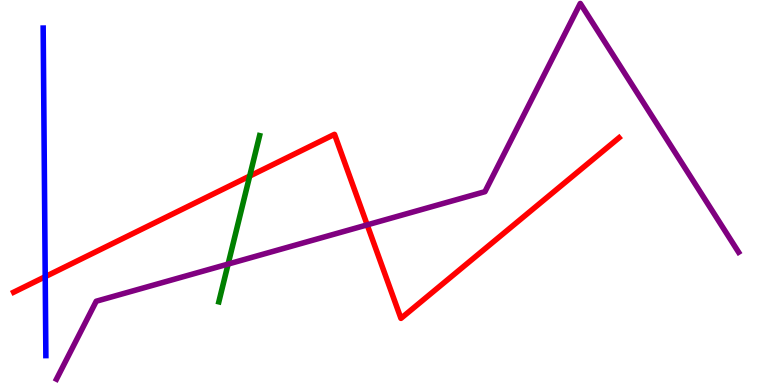[{'lines': ['blue', 'red'], 'intersections': [{'x': 0.583, 'y': 2.81}]}, {'lines': ['green', 'red'], 'intersections': [{'x': 3.22, 'y': 5.43}]}, {'lines': ['purple', 'red'], 'intersections': [{'x': 4.74, 'y': 4.16}]}, {'lines': ['blue', 'green'], 'intersections': []}, {'lines': ['blue', 'purple'], 'intersections': []}, {'lines': ['green', 'purple'], 'intersections': [{'x': 2.94, 'y': 3.14}]}]